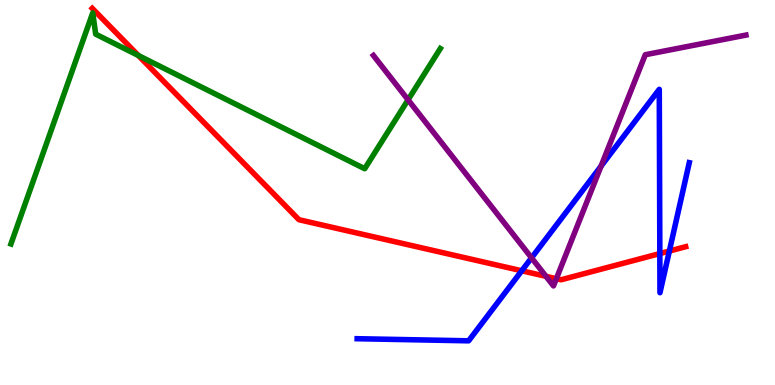[{'lines': ['blue', 'red'], 'intersections': [{'x': 6.73, 'y': 2.97}, {'x': 8.51, 'y': 3.41}, {'x': 8.64, 'y': 3.48}]}, {'lines': ['green', 'red'], 'intersections': [{'x': 1.79, 'y': 8.56}]}, {'lines': ['purple', 'red'], 'intersections': [{'x': 7.05, 'y': 2.82}, {'x': 7.18, 'y': 2.76}]}, {'lines': ['blue', 'green'], 'intersections': []}, {'lines': ['blue', 'purple'], 'intersections': [{'x': 6.86, 'y': 3.3}, {'x': 7.76, 'y': 5.68}]}, {'lines': ['green', 'purple'], 'intersections': [{'x': 5.27, 'y': 7.41}]}]